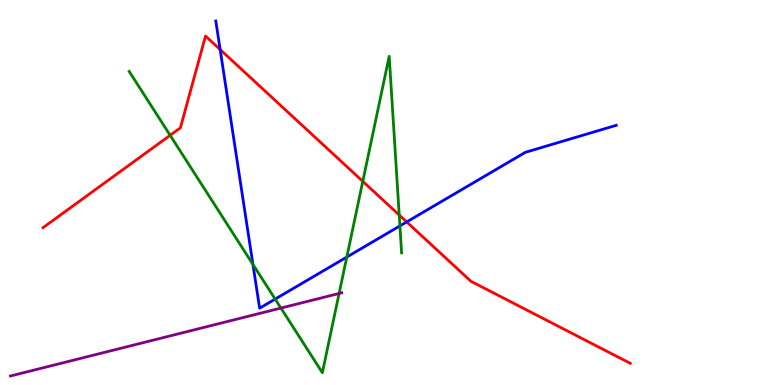[{'lines': ['blue', 'red'], 'intersections': [{'x': 2.84, 'y': 8.71}, {'x': 5.25, 'y': 4.24}]}, {'lines': ['green', 'red'], 'intersections': [{'x': 2.2, 'y': 6.49}, {'x': 4.68, 'y': 5.29}, {'x': 5.15, 'y': 4.41}]}, {'lines': ['purple', 'red'], 'intersections': []}, {'lines': ['blue', 'green'], 'intersections': [{'x': 3.26, 'y': 3.13}, {'x': 3.55, 'y': 2.23}, {'x': 4.47, 'y': 3.32}, {'x': 5.16, 'y': 4.13}]}, {'lines': ['blue', 'purple'], 'intersections': []}, {'lines': ['green', 'purple'], 'intersections': [{'x': 3.62, 'y': 2.0}, {'x': 4.38, 'y': 2.38}]}]